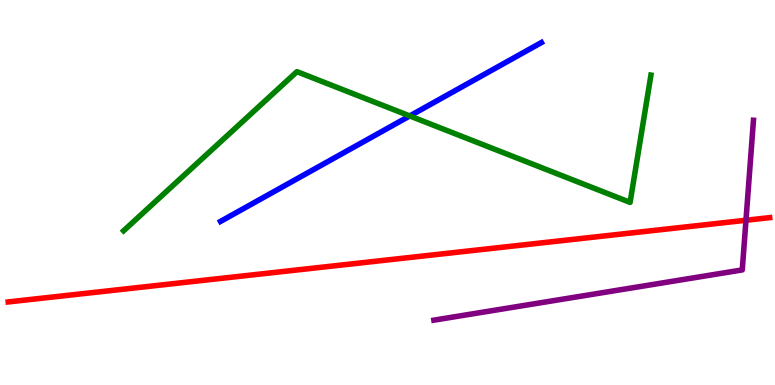[{'lines': ['blue', 'red'], 'intersections': []}, {'lines': ['green', 'red'], 'intersections': []}, {'lines': ['purple', 'red'], 'intersections': [{'x': 9.63, 'y': 4.28}]}, {'lines': ['blue', 'green'], 'intersections': [{'x': 5.29, 'y': 6.99}]}, {'lines': ['blue', 'purple'], 'intersections': []}, {'lines': ['green', 'purple'], 'intersections': []}]